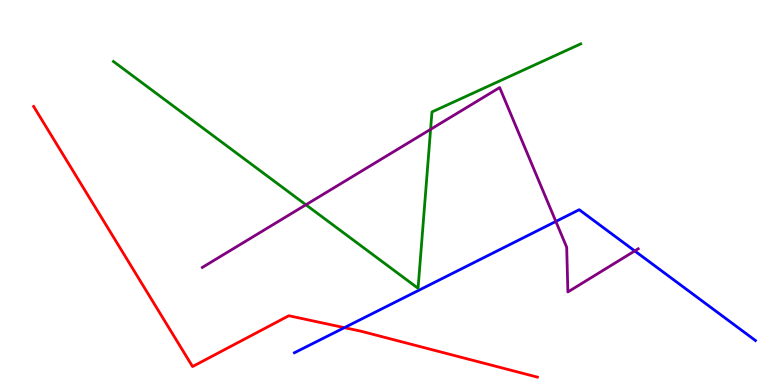[{'lines': ['blue', 'red'], 'intersections': [{'x': 4.44, 'y': 1.49}]}, {'lines': ['green', 'red'], 'intersections': []}, {'lines': ['purple', 'red'], 'intersections': []}, {'lines': ['blue', 'green'], 'intersections': []}, {'lines': ['blue', 'purple'], 'intersections': [{'x': 7.17, 'y': 4.25}, {'x': 8.19, 'y': 3.48}]}, {'lines': ['green', 'purple'], 'intersections': [{'x': 3.95, 'y': 4.68}, {'x': 5.56, 'y': 6.64}]}]